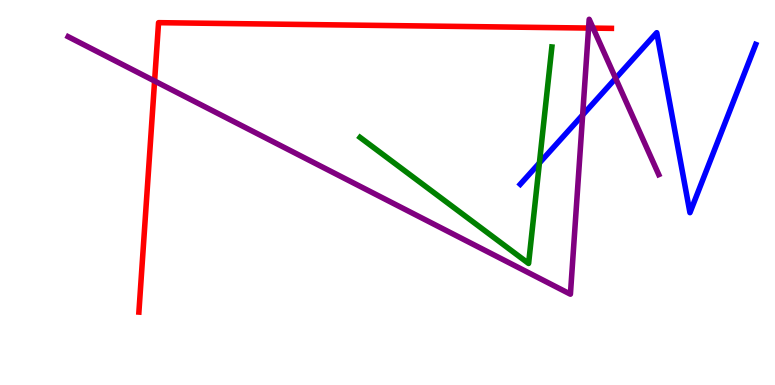[{'lines': ['blue', 'red'], 'intersections': []}, {'lines': ['green', 'red'], 'intersections': []}, {'lines': ['purple', 'red'], 'intersections': [{'x': 1.99, 'y': 7.9}, {'x': 7.59, 'y': 9.27}, {'x': 7.65, 'y': 9.27}]}, {'lines': ['blue', 'green'], 'intersections': [{'x': 6.96, 'y': 5.77}]}, {'lines': ['blue', 'purple'], 'intersections': [{'x': 7.52, 'y': 7.01}, {'x': 7.94, 'y': 7.97}]}, {'lines': ['green', 'purple'], 'intersections': []}]